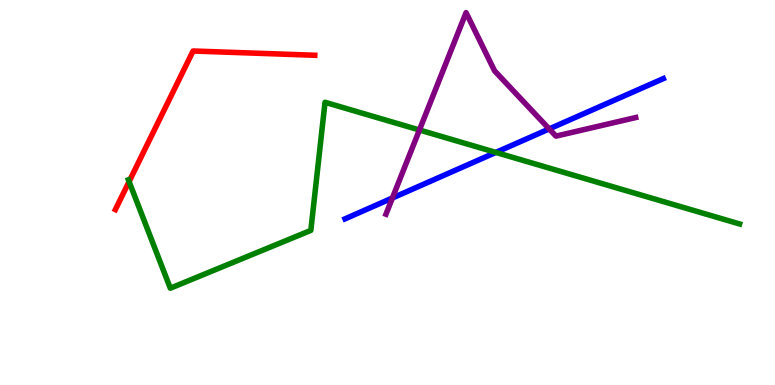[{'lines': ['blue', 'red'], 'intersections': []}, {'lines': ['green', 'red'], 'intersections': [{'x': 1.67, 'y': 5.28}]}, {'lines': ['purple', 'red'], 'intersections': []}, {'lines': ['blue', 'green'], 'intersections': [{'x': 6.4, 'y': 6.04}]}, {'lines': ['blue', 'purple'], 'intersections': [{'x': 5.06, 'y': 4.86}, {'x': 7.09, 'y': 6.65}]}, {'lines': ['green', 'purple'], 'intersections': [{'x': 5.41, 'y': 6.62}]}]